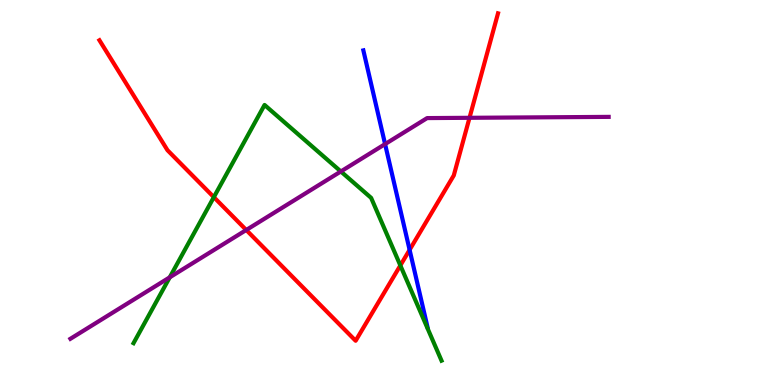[{'lines': ['blue', 'red'], 'intersections': [{'x': 5.29, 'y': 3.51}]}, {'lines': ['green', 'red'], 'intersections': [{'x': 2.76, 'y': 4.88}, {'x': 5.17, 'y': 3.11}]}, {'lines': ['purple', 'red'], 'intersections': [{'x': 3.18, 'y': 4.03}, {'x': 6.06, 'y': 6.94}]}, {'lines': ['blue', 'green'], 'intersections': []}, {'lines': ['blue', 'purple'], 'intersections': [{'x': 4.97, 'y': 6.26}]}, {'lines': ['green', 'purple'], 'intersections': [{'x': 2.19, 'y': 2.8}, {'x': 4.4, 'y': 5.55}]}]